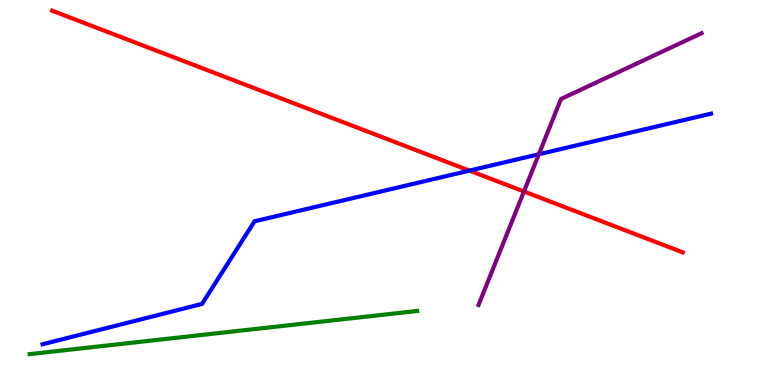[{'lines': ['blue', 'red'], 'intersections': [{'x': 6.06, 'y': 5.57}]}, {'lines': ['green', 'red'], 'intersections': []}, {'lines': ['purple', 'red'], 'intersections': [{'x': 6.76, 'y': 5.03}]}, {'lines': ['blue', 'green'], 'intersections': []}, {'lines': ['blue', 'purple'], 'intersections': [{'x': 6.95, 'y': 5.99}]}, {'lines': ['green', 'purple'], 'intersections': []}]